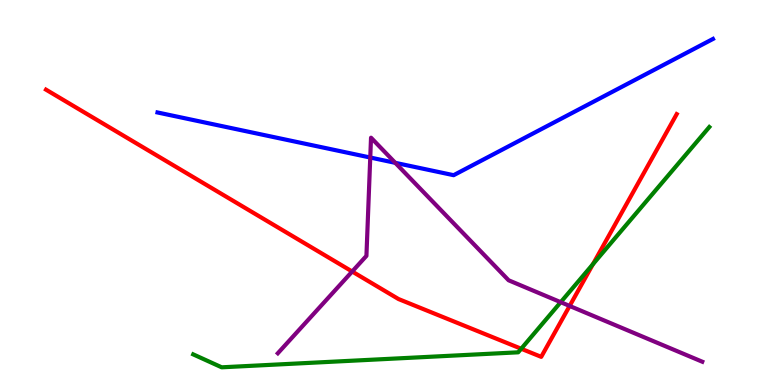[{'lines': ['blue', 'red'], 'intersections': []}, {'lines': ['green', 'red'], 'intersections': [{'x': 6.73, 'y': 0.942}, {'x': 7.65, 'y': 3.14}]}, {'lines': ['purple', 'red'], 'intersections': [{'x': 4.54, 'y': 2.95}, {'x': 7.35, 'y': 2.05}]}, {'lines': ['blue', 'green'], 'intersections': []}, {'lines': ['blue', 'purple'], 'intersections': [{'x': 4.78, 'y': 5.91}, {'x': 5.1, 'y': 5.77}]}, {'lines': ['green', 'purple'], 'intersections': [{'x': 7.23, 'y': 2.15}]}]